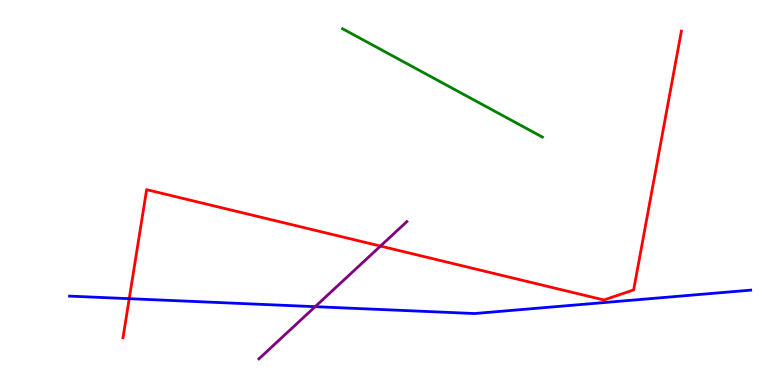[{'lines': ['blue', 'red'], 'intersections': [{'x': 1.67, 'y': 2.24}]}, {'lines': ['green', 'red'], 'intersections': []}, {'lines': ['purple', 'red'], 'intersections': [{'x': 4.91, 'y': 3.61}]}, {'lines': ['blue', 'green'], 'intersections': []}, {'lines': ['blue', 'purple'], 'intersections': [{'x': 4.07, 'y': 2.03}]}, {'lines': ['green', 'purple'], 'intersections': []}]